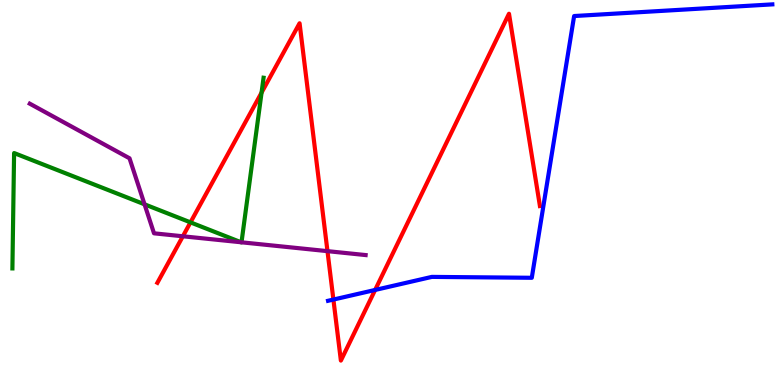[{'lines': ['blue', 'red'], 'intersections': [{'x': 4.3, 'y': 2.22}, {'x': 4.84, 'y': 2.47}]}, {'lines': ['green', 'red'], 'intersections': [{'x': 2.46, 'y': 4.22}, {'x': 3.38, 'y': 7.59}]}, {'lines': ['purple', 'red'], 'intersections': [{'x': 2.36, 'y': 3.86}, {'x': 4.23, 'y': 3.48}]}, {'lines': ['blue', 'green'], 'intersections': []}, {'lines': ['blue', 'purple'], 'intersections': []}, {'lines': ['green', 'purple'], 'intersections': [{'x': 1.87, 'y': 4.69}, {'x': 3.11, 'y': 3.71}, {'x': 3.12, 'y': 3.71}]}]